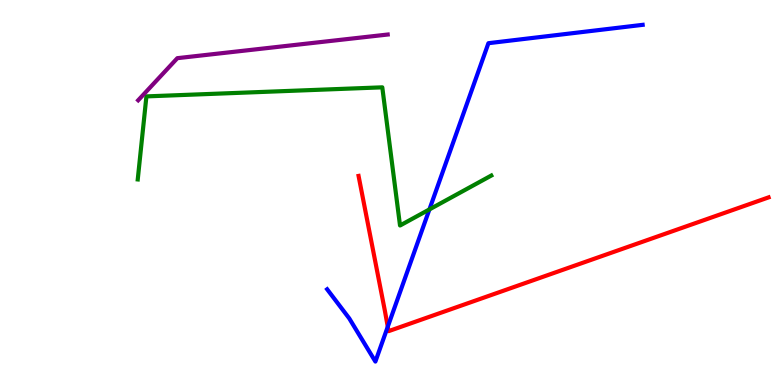[{'lines': ['blue', 'red'], 'intersections': [{'x': 5.0, 'y': 1.51}]}, {'lines': ['green', 'red'], 'intersections': []}, {'lines': ['purple', 'red'], 'intersections': []}, {'lines': ['blue', 'green'], 'intersections': [{'x': 5.54, 'y': 4.56}]}, {'lines': ['blue', 'purple'], 'intersections': []}, {'lines': ['green', 'purple'], 'intersections': []}]